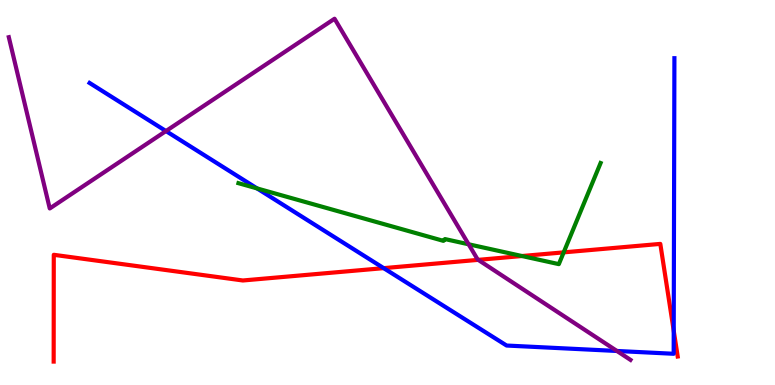[{'lines': ['blue', 'red'], 'intersections': [{'x': 4.95, 'y': 3.04}, {'x': 8.69, 'y': 1.41}]}, {'lines': ['green', 'red'], 'intersections': [{'x': 6.73, 'y': 3.35}, {'x': 7.27, 'y': 3.45}]}, {'lines': ['purple', 'red'], 'intersections': [{'x': 6.17, 'y': 3.25}]}, {'lines': ['blue', 'green'], 'intersections': [{'x': 3.32, 'y': 5.11}]}, {'lines': ['blue', 'purple'], 'intersections': [{'x': 2.14, 'y': 6.6}, {'x': 7.96, 'y': 0.884}]}, {'lines': ['green', 'purple'], 'intersections': [{'x': 6.05, 'y': 3.66}]}]